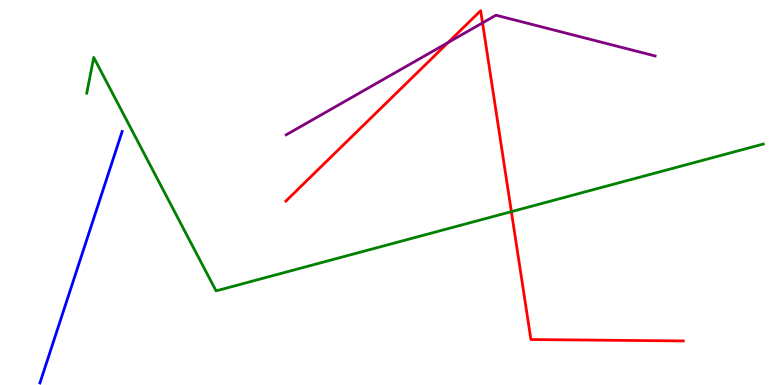[{'lines': ['blue', 'red'], 'intersections': []}, {'lines': ['green', 'red'], 'intersections': [{'x': 6.6, 'y': 4.5}]}, {'lines': ['purple', 'red'], 'intersections': [{'x': 5.78, 'y': 8.9}, {'x': 6.23, 'y': 9.41}]}, {'lines': ['blue', 'green'], 'intersections': []}, {'lines': ['blue', 'purple'], 'intersections': []}, {'lines': ['green', 'purple'], 'intersections': []}]